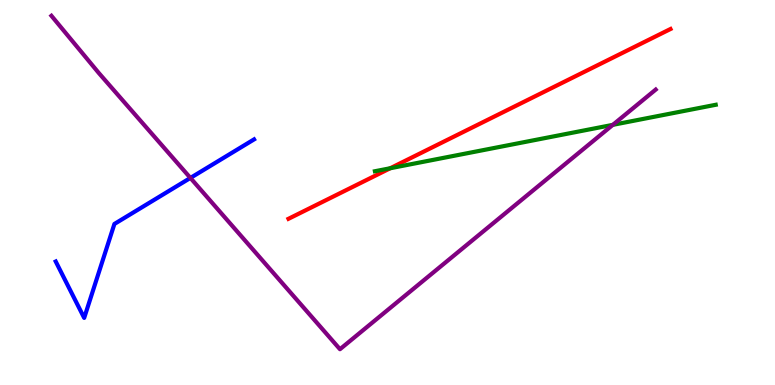[{'lines': ['blue', 'red'], 'intersections': []}, {'lines': ['green', 'red'], 'intersections': [{'x': 5.04, 'y': 5.63}]}, {'lines': ['purple', 'red'], 'intersections': []}, {'lines': ['blue', 'green'], 'intersections': []}, {'lines': ['blue', 'purple'], 'intersections': [{'x': 2.46, 'y': 5.38}]}, {'lines': ['green', 'purple'], 'intersections': [{'x': 7.91, 'y': 6.76}]}]